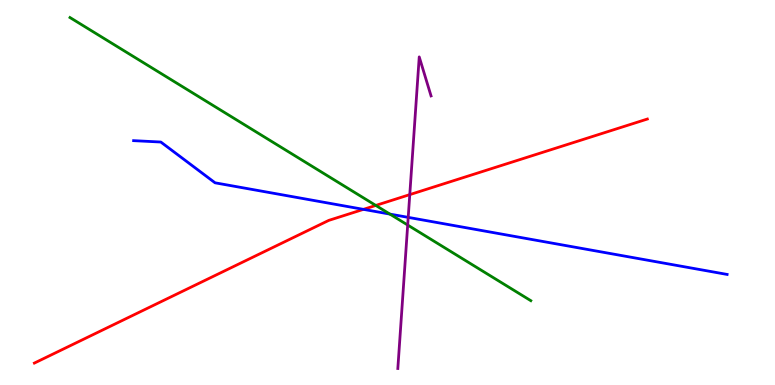[{'lines': ['blue', 'red'], 'intersections': [{'x': 4.69, 'y': 4.56}]}, {'lines': ['green', 'red'], 'intersections': [{'x': 4.85, 'y': 4.66}]}, {'lines': ['purple', 'red'], 'intersections': [{'x': 5.29, 'y': 4.94}]}, {'lines': ['blue', 'green'], 'intersections': [{'x': 5.03, 'y': 4.44}]}, {'lines': ['blue', 'purple'], 'intersections': [{'x': 5.27, 'y': 4.35}]}, {'lines': ['green', 'purple'], 'intersections': [{'x': 5.26, 'y': 4.16}]}]